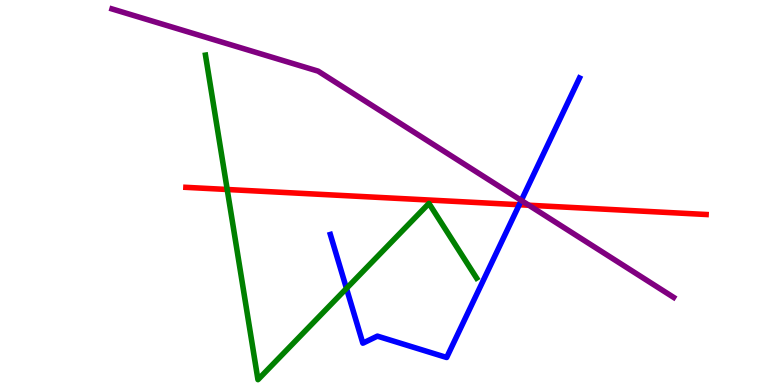[{'lines': ['blue', 'red'], 'intersections': [{'x': 6.7, 'y': 4.68}]}, {'lines': ['green', 'red'], 'intersections': [{'x': 2.93, 'y': 5.08}]}, {'lines': ['purple', 'red'], 'intersections': [{'x': 6.82, 'y': 4.67}]}, {'lines': ['blue', 'green'], 'intersections': [{'x': 4.47, 'y': 2.51}]}, {'lines': ['blue', 'purple'], 'intersections': [{'x': 6.73, 'y': 4.79}]}, {'lines': ['green', 'purple'], 'intersections': []}]